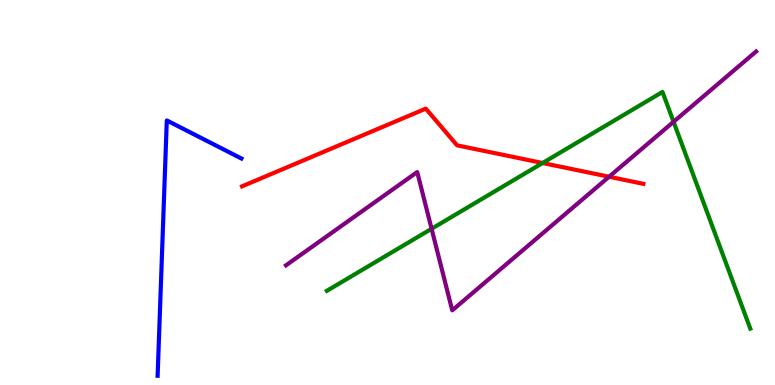[{'lines': ['blue', 'red'], 'intersections': []}, {'lines': ['green', 'red'], 'intersections': [{'x': 7.0, 'y': 5.77}]}, {'lines': ['purple', 'red'], 'intersections': [{'x': 7.86, 'y': 5.41}]}, {'lines': ['blue', 'green'], 'intersections': []}, {'lines': ['blue', 'purple'], 'intersections': []}, {'lines': ['green', 'purple'], 'intersections': [{'x': 5.57, 'y': 4.06}, {'x': 8.69, 'y': 6.84}]}]